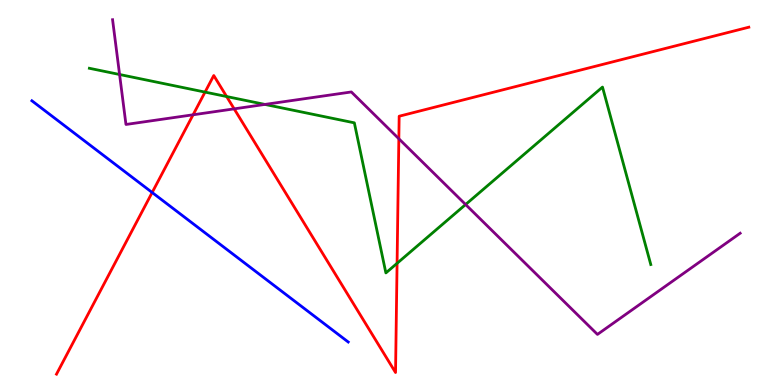[{'lines': ['blue', 'red'], 'intersections': [{'x': 1.96, 'y': 5.0}]}, {'lines': ['green', 'red'], 'intersections': [{'x': 2.65, 'y': 7.61}, {'x': 2.92, 'y': 7.49}, {'x': 5.12, 'y': 3.16}]}, {'lines': ['purple', 'red'], 'intersections': [{'x': 2.49, 'y': 7.02}, {'x': 3.02, 'y': 7.17}, {'x': 5.15, 'y': 6.4}]}, {'lines': ['blue', 'green'], 'intersections': []}, {'lines': ['blue', 'purple'], 'intersections': []}, {'lines': ['green', 'purple'], 'intersections': [{'x': 1.54, 'y': 8.07}, {'x': 3.42, 'y': 7.29}, {'x': 6.01, 'y': 4.69}]}]